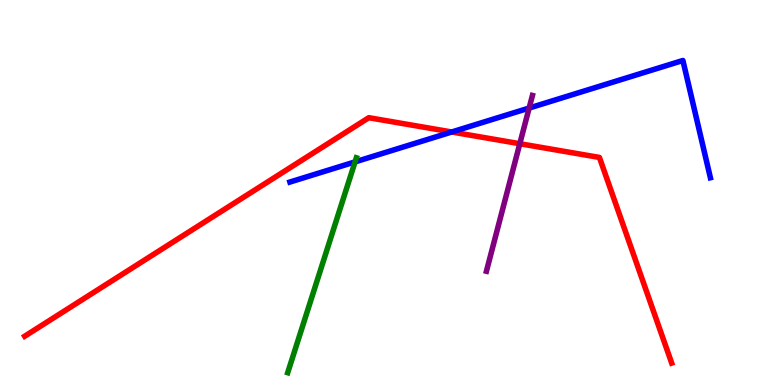[{'lines': ['blue', 'red'], 'intersections': [{'x': 5.83, 'y': 6.57}]}, {'lines': ['green', 'red'], 'intersections': []}, {'lines': ['purple', 'red'], 'intersections': [{'x': 6.71, 'y': 6.27}]}, {'lines': ['blue', 'green'], 'intersections': [{'x': 4.58, 'y': 5.8}]}, {'lines': ['blue', 'purple'], 'intersections': [{'x': 6.83, 'y': 7.19}]}, {'lines': ['green', 'purple'], 'intersections': []}]